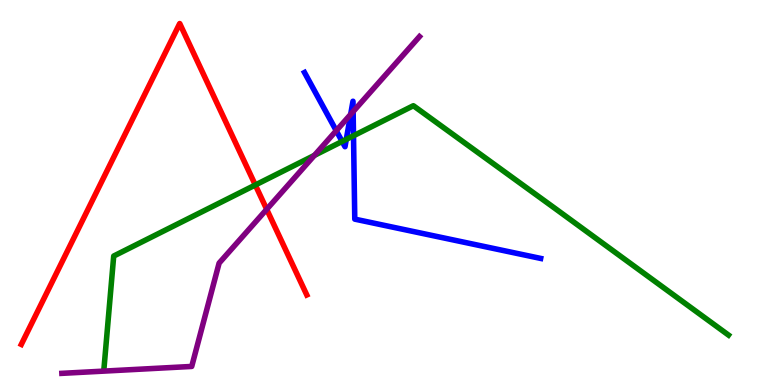[{'lines': ['blue', 'red'], 'intersections': []}, {'lines': ['green', 'red'], 'intersections': [{'x': 3.29, 'y': 5.19}]}, {'lines': ['purple', 'red'], 'intersections': [{'x': 3.44, 'y': 4.56}]}, {'lines': ['blue', 'green'], 'intersections': [{'x': 4.41, 'y': 6.33}, {'x': 4.47, 'y': 6.38}, {'x': 4.56, 'y': 6.47}]}, {'lines': ['blue', 'purple'], 'intersections': [{'x': 4.34, 'y': 6.61}, {'x': 4.52, 'y': 7.03}, {'x': 4.56, 'y': 7.1}]}, {'lines': ['green', 'purple'], 'intersections': [{'x': 4.06, 'y': 5.96}]}]